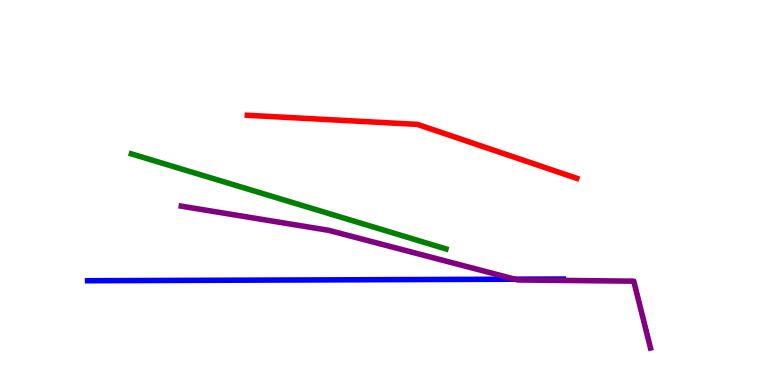[{'lines': ['blue', 'red'], 'intersections': []}, {'lines': ['green', 'red'], 'intersections': []}, {'lines': ['purple', 'red'], 'intersections': []}, {'lines': ['blue', 'green'], 'intersections': []}, {'lines': ['blue', 'purple'], 'intersections': [{'x': 6.64, 'y': 2.75}]}, {'lines': ['green', 'purple'], 'intersections': []}]